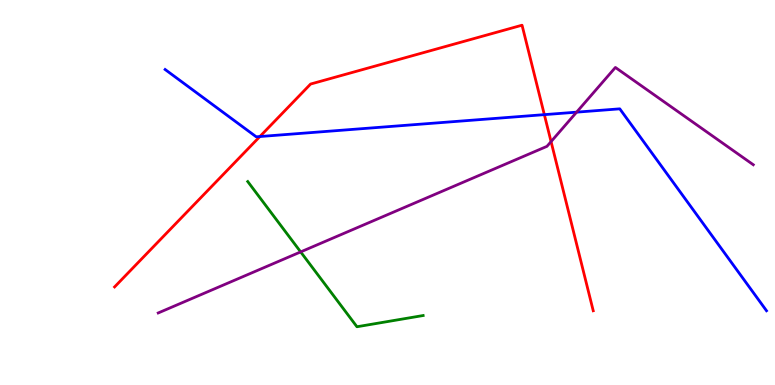[{'lines': ['blue', 'red'], 'intersections': [{'x': 3.35, 'y': 6.45}, {'x': 7.02, 'y': 7.02}]}, {'lines': ['green', 'red'], 'intersections': []}, {'lines': ['purple', 'red'], 'intersections': [{'x': 7.11, 'y': 6.32}]}, {'lines': ['blue', 'green'], 'intersections': []}, {'lines': ['blue', 'purple'], 'intersections': [{'x': 7.44, 'y': 7.09}]}, {'lines': ['green', 'purple'], 'intersections': [{'x': 3.88, 'y': 3.46}]}]